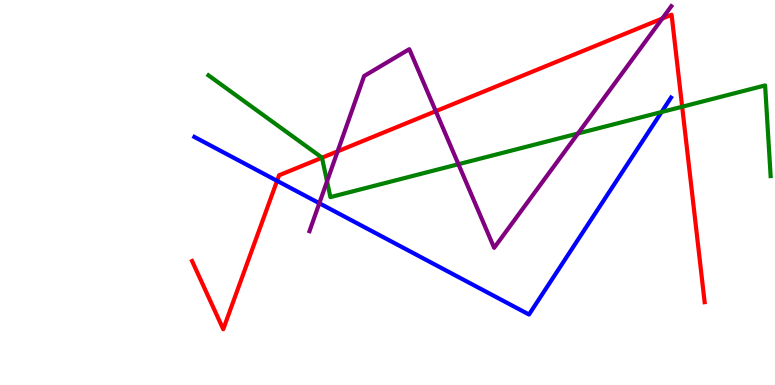[{'lines': ['blue', 'red'], 'intersections': [{'x': 3.58, 'y': 5.3}]}, {'lines': ['green', 'red'], 'intersections': [{'x': 4.15, 'y': 5.9}, {'x': 8.8, 'y': 7.23}]}, {'lines': ['purple', 'red'], 'intersections': [{'x': 4.36, 'y': 6.07}, {'x': 5.62, 'y': 7.11}, {'x': 8.55, 'y': 9.52}]}, {'lines': ['blue', 'green'], 'intersections': [{'x': 8.54, 'y': 7.09}]}, {'lines': ['blue', 'purple'], 'intersections': [{'x': 4.12, 'y': 4.72}]}, {'lines': ['green', 'purple'], 'intersections': [{'x': 4.22, 'y': 5.29}, {'x': 5.92, 'y': 5.73}, {'x': 7.46, 'y': 6.53}]}]